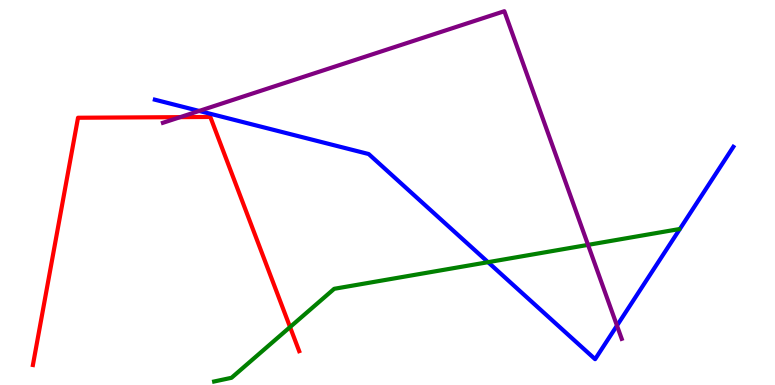[{'lines': ['blue', 'red'], 'intersections': []}, {'lines': ['green', 'red'], 'intersections': [{'x': 3.74, 'y': 1.5}]}, {'lines': ['purple', 'red'], 'intersections': [{'x': 2.33, 'y': 6.96}]}, {'lines': ['blue', 'green'], 'intersections': [{'x': 6.3, 'y': 3.19}]}, {'lines': ['blue', 'purple'], 'intersections': [{'x': 2.57, 'y': 7.12}, {'x': 7.96, 'y': 1.54}]}, {'lines': ['green', 'purple'], 'intersections': [{'x': 7.59, 'y': 3.64}]}]